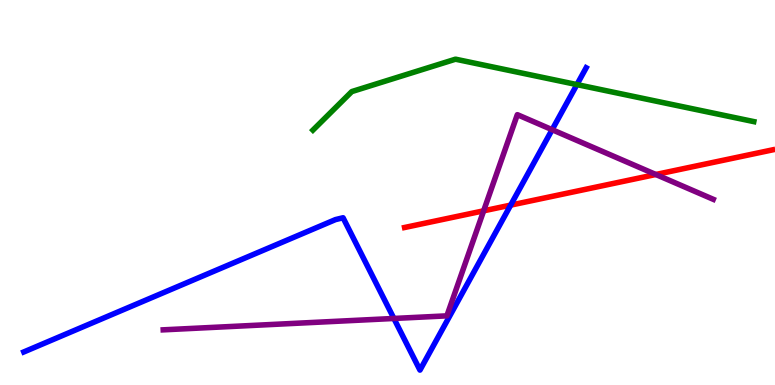[{'lines': ['blue', 'red'], 'intersections': [{'x': 6.59, 'y': 4.67}]}, {'lines': ['green', 'red'], 'intersections': []}, {'lines': ['purple', 'red'], 'intersections': [{'x': 6.24, 'y': 4.52}, {'x': 8.46, 'y': 5.47}]}, {'lines': ['blue', 'green'], 'intersections': [{'x': 7.44, 'y': 7.8}]}, {'lines': ['blue', 'purple'], 'intersections': [{'x': 5.08, 'y': 1.73}, {'x': 7.12, 'y': 6.63}]}, {'lines': ['green', 'purple'], 'intersections': []}]